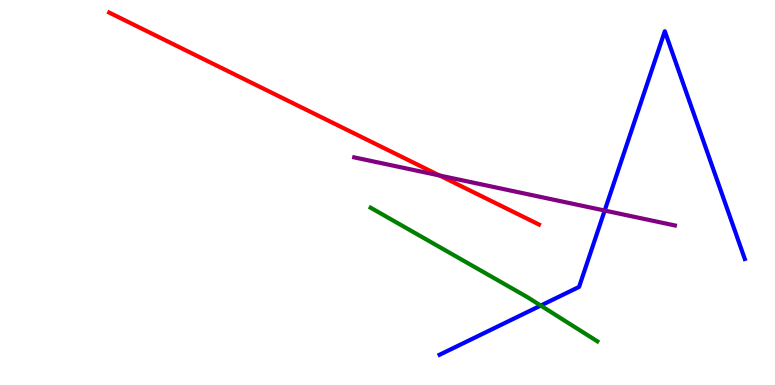[{'lines': ['blue', 'red'], 'intersections': []}, {'lines': ['green', 'red'], 'intersections': []}, {'lines': ['purple', 'red'], 'intersections': [{'x': 5.67, 'y': 5.44}]}, {'lines': ['blue', 'green'], 'intersections': [{'x': 6.98, 'y': 2.06}]}, {'lines': ['blue', 'purple'], 'intersections': [{'x': 7.8, 'y': 4.53}]}, {'lines': ['green', 'purple'], 'intersections': []}]